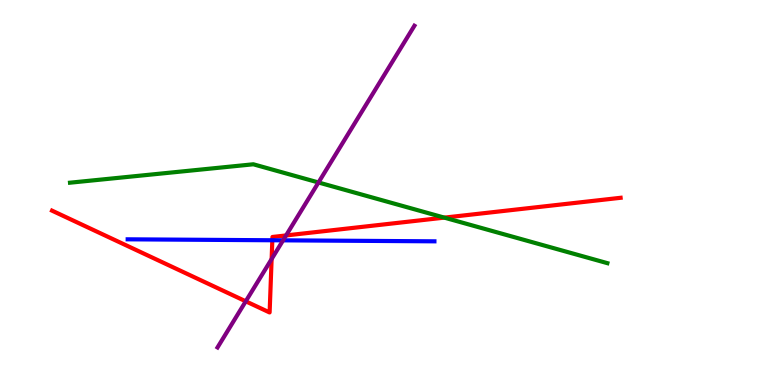[{'lines': ['blue', 'red'], 'intersections': [{'x': 3.51, 'y': 3.76}]}, {'lines': ['green', 'red'], 'intersections': [{'x': 5.73, 'y': 4.35}]}, {'lines': ['purple', 'red'], 'intersections': [{'x': 3.17, 'y': 2.17}, {'x': 3.5, 'y': 3.27}, {'x': 3.69, 'y': 3.88}]}, {'lines': ['blue', 'green'], 'intersections': []}, {'lines': ['blue', 'purple'], 'intersections': [{'x': 3.65, 'y': 3.76}]}, {'lines': ['green', 'purple'], 'intersections': [{'x': 4.11, 'y': 5.26}]}]